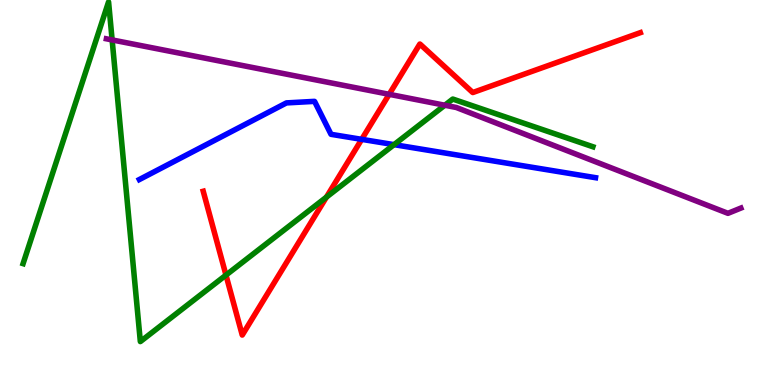[{'lines': ['blue', 'red'], 'intersections': [{'x': 4.67, 'y': 6.38}]}, {'lines': ['green', 'red'], 'intersections': [{'x': 2.92, 'y': 2.85}, {'x': 4.21, 'y': 4.88}]}, {'lines': ['purple', 'red'], 'intersections': [{'x': 5.02, 'y': 7.55}]}, {'lines': ['blue', 'green'], 'intersections': [{'x': 5.08, 'y': 6.24}]}, {'lines': ['blue', 'purple'], 'intersections': []}, {'lines': ['green', 'purple'], 'intersections': [{'x': 1.45, 'y': 8.96}, {'x': 5.74, 'y': 7.27}]}]